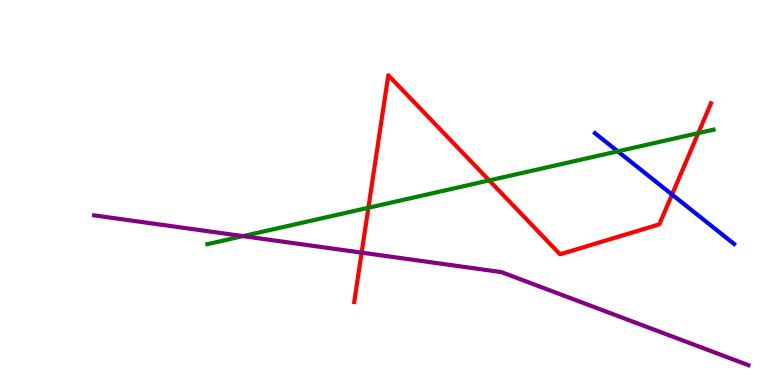[{'lines': ['blue', 'red'], 'intersections': [{'x': 8.67, 'y': 4.95}]}, {'lines': ['green', 'red'], 'intersections': [{'x': 4.75, 'y': 4.6}, {'x': 6.31, 'y': 5.31}, {'x': 9.01, 'y': 6.54}]}, {'lines': ['purple', 'red'], 'intersections': [{'x': 4.67, 'y': 3.44}]}, {'lines': ['blue', 'green'], 'intersections': [{'x': 7.97, 'y': 6.07}]}, {'lines': ['blue', 'purple'], 'intersections': []}, {'lines': ['green', 'purple'], 'intersections': [{'x': 3.14, 'y': 3.87}]}]